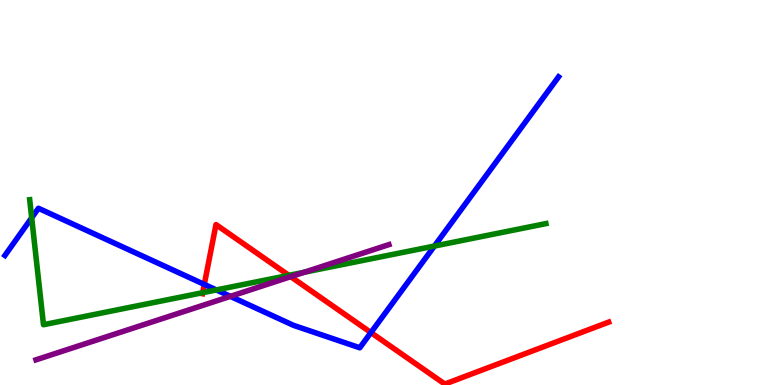[{'lines': ['blue', 'red'], 'intersections': [{'x': 2.64, 'y': 2.61}, {'x': 4.79, 'y': 1.36}]}, {'lines': ['green', 'red'], 'intersections': [{'x': 2.62, 'y': 2.4}, {'x': 3.73, 'y': 2.85}]}, {'lines': ['purple', 'red'], 'intersections': [{'x': 3.75, 'y': 2.81}]}, {'lines': ['blue', 'green'], 'intersections': [{'x': 0.409, 'y': 4.34}, {'x': 2.79, 'y': 2.47}, {'x': 5.61, 'y': 3.61}]}, {'lines': ['blue', 'purple'], 'intersections': [{'x': 2.97, 'y': 2.3}]}, {'lines': ['green', 'purple'], 'intersections': [{'x': 3.93, 'y': 2.93}]}]